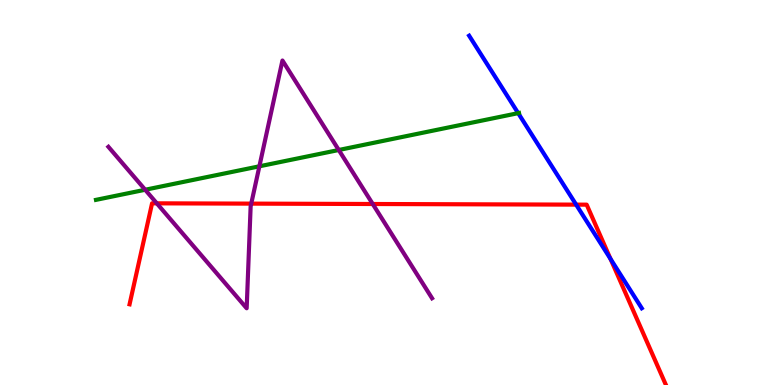[{'lines': ['blue', 'red'], 'intersections': [{'x': 7.43, 'y': 4.68}, {'x': 7.88, 'y': 3.28}]}, {'lines': ['green', 'red'], 'intersections': []}, {'lines': ['purple', 'red'], 'intersections': [{'x': 2.02, 'y': 4.72}, {'x': 3.24, 'y': 4.71}, {'x': 4.81, 'y': 4.7}]}, {'lines': ['blue', 'green'], 'intersections': [{'x': 6.69, 'y': 7.06}]}, {'lines': ['blue', 'purple'], 'intersections': []}, {'lines': ['green', 'purple'], 'intersections': [{'x': 1.87, 'y': 5.07}, {'x': 3.35, 'y': 5.68}, {'x': 4.37, 'y': 6.1}]}]